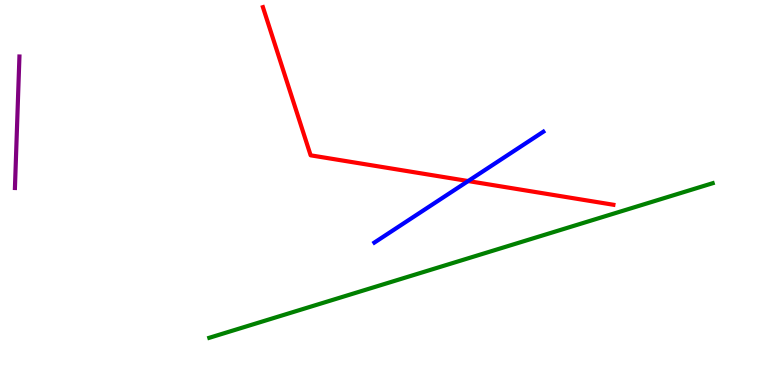[{'lines': ['blue', 'red'], 'intersections': [{'x': 6.04, 'y': 5.3}]}, {'lines': ['green', 'red'], 'intersections': []}, {'lines': ['purple', 'red'], 'intersections': []}, {'lines': ['blue', 'green'], 'intersections': []}, {'lines': ['blue', 'purple'], 'intersections': []}, {'lines': ['green', 'purple'], 'intersections': []}]